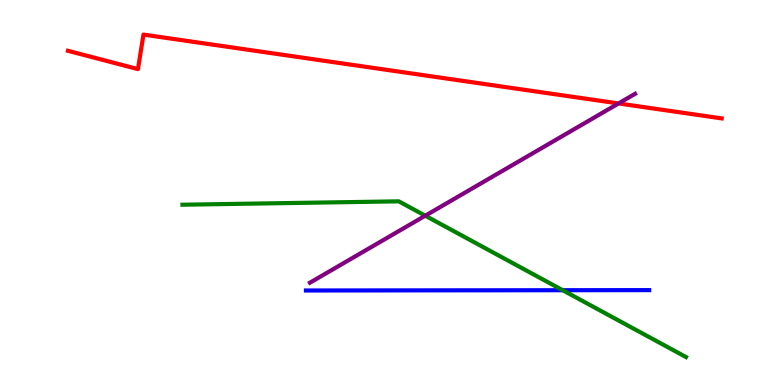[{'lines': ['blue', 'red'], 'intersections': []}, {'lines': ['green', 'red'], 'intersections': []}, {'lines': ['purple', 'red'], 'intersections': [{'x': 7.98, 'y': 7.31}]}, {'lines': ['blue', 'green'], 'intersections': [{'x': 7.26, 'y': 2.46}]}, {'lines': ['blue', 'purple'], 'intersections': []}, {'lines': ['green', 'purple'], 'intersections': [{'x': 5.49, 'y': 4.4}]}]